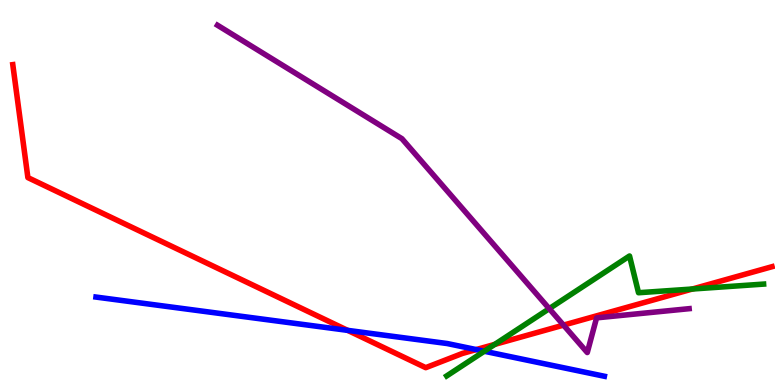[{'lines': ['blue', 'red'], 'intersections': [{'x': 4.49, 'y': 1.42}, {'x': 6.14, 'y': 0.92}]}, {'lines': ['green', 'red'], 'intersections': [{'x': 6.38, 'y': 1.06}, {'x': 8.93, 'y': 2.49}]}, {'lines': ['purple', 'red'], 'intersections': [{'x': 7.27, 'y': 1.56}]}, {'lines': ['blue', 'green'], 'intersections': [{'x': 6.25, 'y': 0.877}]}, {'lines': ['blue', 'purple'], 'intersections': []}, {'lines': ['green', 'purple'], 'intersections': [{'x': 7.09, 'y': 1.98}]}]